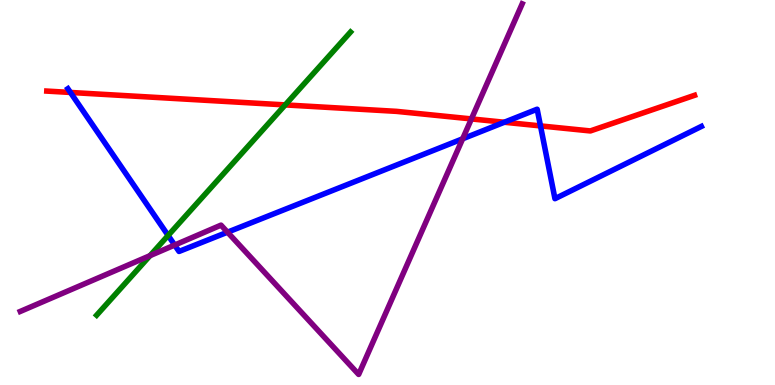[{'lines': ['blue', 'red'], 'intersections': [{'x': 0.909, 'y': 7.6}, {'x': 6.51, 'y': 6.82}, {'x': 6.97, 'y': 6.73}]}, {'lines': ['green', 'red'], 'intersections': [{'x': 3.68, 'y': 7.28}]}, {'lines': ['purple', 'red'], 'intersections': [{'x': 6.08, 'y': 6.91}]}, {'lines': ['blue', 'green'], 'intersections': [{'x': 2.17, 'y': 3.88}]}, {'lines': ['blue', 'purple'], 'intersections': [{'x': 2.25, 'y': 3.63}, {'x': 2.94, 'y': 3.97}, {'x': 5.97, 'y': 6.39}]}, {'lines': ['green', 'purple'], 'intersections': [{'x': 1.94, 'y': 3.36}]}]